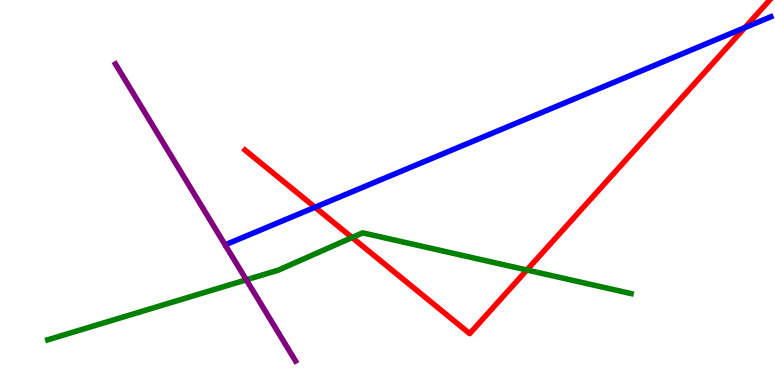[{'lines': ['blue', 'red'], 'intersections': [{'x': 4.06, 'y': 4.62}, {'x': 9.61, 'y': 9.28}]}, {'lines': ['green', 'red'], 'intersections': [{'x': 4.54, 'y': 3.83}, {'x': 6.8, 'y': 2.99}]}, {'lines': ['purple', 'red'], 'intersections': []}, {'lines': ['blue', 'green'], 'intersections': []}, {'lines': ['blue', 'purple'], 'intersections': []}, {'lines': ['green', 'purple'], 'intersections': [{'x': 3.18, 'y': 2.73}]}]